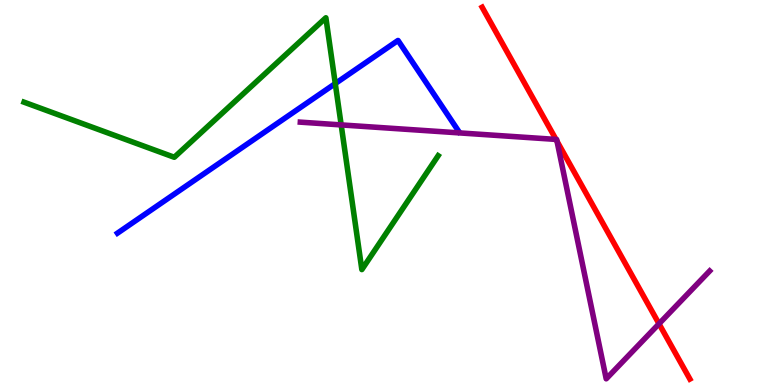[{'lines': ['blue', 'red'], 'intersections': []}, {'lines': ['green', 'red'], 'intersections': []}, {'lines': ['purple', 'red'], 'intersections': [{'x': 7.17, 'y': 6.38}, {'x': 7.19, 'y': 6.33}, {'x': 8.5, 'y': 1.59}]}, {'lines': ['blue', 'green'], 'intersections': [{'x': 4.33, 'y': 7.83}]}, {'lines': ['blue', 'purple'], 'intersections': []}, {'lines': ['green', 'purple'], 'intersections': [{'x': 4.4, 'y': 6.76}]}]